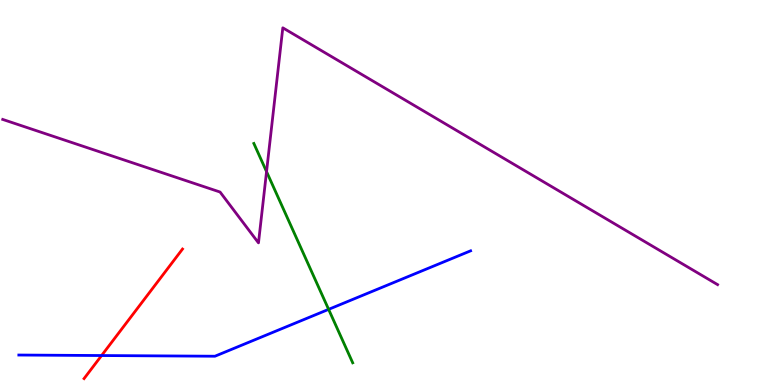[{'lines': ['blue', 'red'], 'intersections': [{'x': 1.31, 'y': 0.765}]}, {'lines': ['green', 'red'], 'intersections': []}, {'lines': ['purple', 'red'], 'intersections': []}, {'lines': ['blue', 'green'], 'intersections': [{'x': 4.24, 'y': 1.96}]}, {'lines': ['blue', 'purple'], 'intersections': []}, {'lines': ['green', 'purple'], 'intersections': [{'x': 3.44, 'y': 5.54}]}]